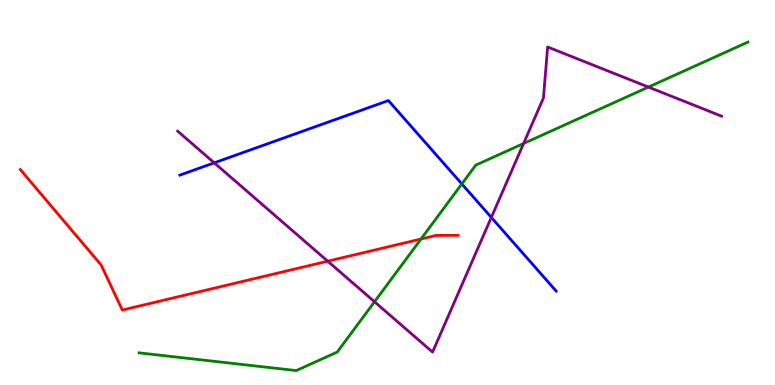[{'lines': ['blue', 'red'], 'intersections': []}, {'lines': ['green', 'red'], 'intersections': [{'x': 5.43, 'y': 3.79}]}, {'lines': ['purple', 'red'], 'intersections': [{'x': 4.23, 'y': 3.22}]}, {'lines': ['blue', 'green'], 'intersections': [{'x': 5.96, 'y': 5.22}]}, {'lines': ['blue', 'purple'], 'intersections': [{'x': 2.76, 'y': 5.77}, {'x': 6.34, 'y': 4.35}]}, {'lines': ['green', 'purple'], 'intersections': [{'x': 4.83, 'y': 2.16}, {'x': 6.76, 'y': 6.27}, {'x': 8.37, 'y': 7.74}]}]